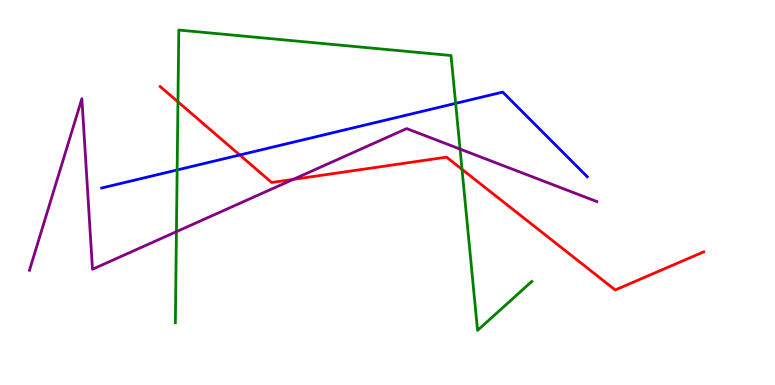[{'lines': ['blue', 'red'], 'intersections': [{'x': 3.09, 'y': 5.97}]}, {'lines': ['green', 'red'], 'intersections': [{'x': 2.3, 'y': 7.35}, {'x': 5.96, 'y': 5.6}]}, {'lines': ['purple', 'red'], 'intersections': [{'x': 3.78, 'y': 5.34}]}, {'lines': ['blue', 'green'], 'intersections': [{'x': 2.29, 'y': 5.59}, {'x': 5.88, 'y': 7.32}]}, {'lines': ['blue', 'purple'], 'intersections': []}, {'lines': ['green', 'purple'], 'intersections': [{'x': 2.28, 'y': 3.98}, {'x': 5.94, 'y': 6.13}]}]